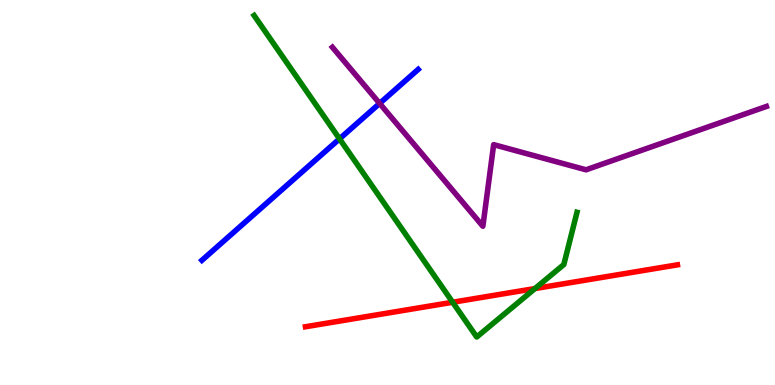[{'lines': ['blue', 'red'], 'intersections': []}, {'lines': ['green', 'red'], 'intersections': [{'x': 5.84, 'y': 2.15}, {'x': 6.9, 'y': 2.51}]}, {'lines': ['purple', 'red'], 'intersections': []}, {'lines': ['blue', 'green'], 'intersections': [{'x': 4.38, 'y': 6.39}]}, {'lines': ['blue', 'purple'], 'intersections': [{'x': 4.9, 'y': 7.31}]}, {'lines': ['green', 'purple'], 'intersections': []}]